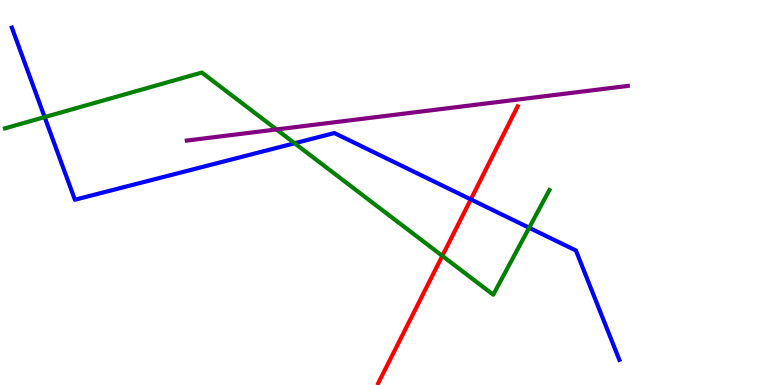[{'lines': ['blue', 'red'], 'intersections': [{'x': 6.07, 'y': 4.82}]}, {'lines': ['green', 'red'], 'intersections': [{'x': 5.71, 'y': 3.35}]}, {'lines': ['purple', 'red'], 'intersections': []}, {'lines': ['blue', 'green'], 'intersections': [{'x': 0.576, 'y': 6.96}, {'x': 3.8, 'y': 6.28}, {'x': 6.83, 'y': 4.08}]}, {'lines': ['blue', 'purple'], 'intersections': []}, {'lines': ['green', 'purple'], 'intersections': [{'x': 3.57, 'y': 6.64}]}]